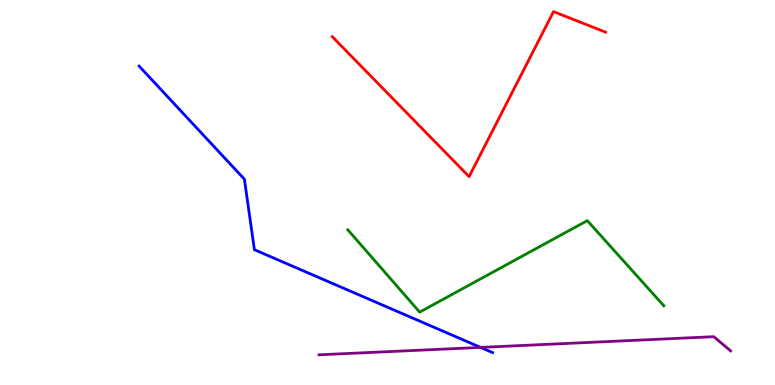[{'lines': ['blue', 'red'], 'intersections': []}, {'lines': ['green', 'red'], 'intersections': []}, {'lines': ['purple', 'red'], 'intersections': []}, {'lines': ['blue', 'green'], 'intersections': []}, {'lines': ['blue', 'purple'], 'intersections': [{'x': 6.2, 'y': 0.977}]}, {'lines': ['green', 'purple'], 'intersections': []}]